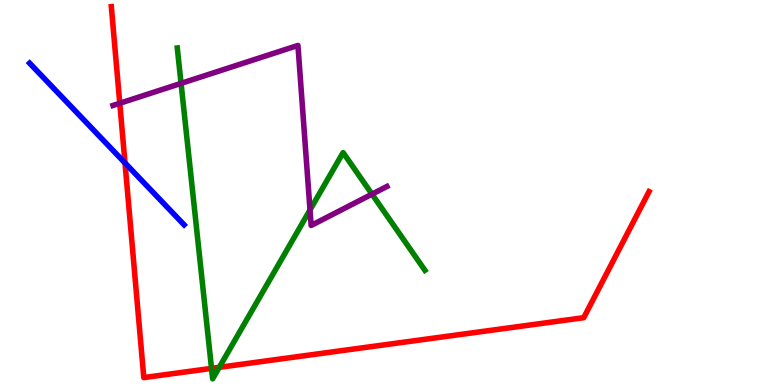[{'lines': ['blue', 'red'], 'intersections': [{'x': 1.61, 'y': 5.77}]}, {'lines': ['green', 'red'], 'intersections': [{'x': 2.73, 'y': 0.432}, {'x': 2.83, 'y': 0.459}]}, {'lines': ['purple', 'red'], 'intersections': [{'x': 1.55, 'y': 7.32}]}, {'lines': ['blue', 'green'], 'intersections': []}, {'lines': ['blue', 'purple'], 'intersections': []}, {'lines': ['green', 'purple'], 'intersections': [{'x': 2.34, 'y': 7.83}, {'x': 4.0, 'y': 4.55}, {'x': 4.8, 'y': 4.96}]}]